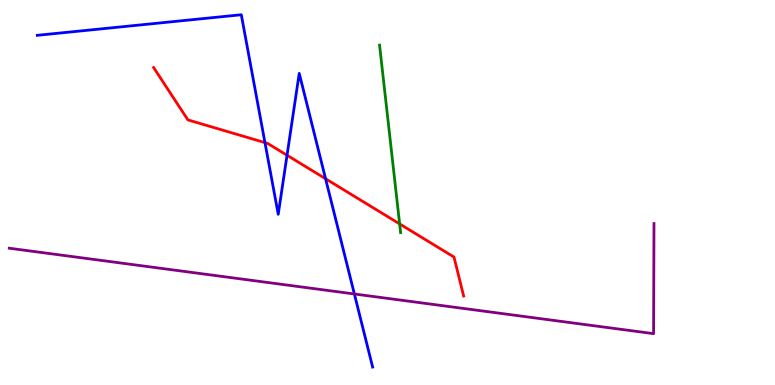[{'lines': ['blue', 'red'], 'intersections': [{'x': 3.42, 'y': 6.3}, {'x': 3.7, 'y': 5.97}, {'x': 4.2, 'y': 5.36}]}, {'lines': ['green', 'red'], 'intersections': [{'x': 5.16, 'y': 4.18}]}, {'lines': ['purple', 'red'], 'intersections': []}, {'lines': ['blue', 'green'], 'intersections': []}, {'lines': ['blue', 'purple'], 'intersections': [{'x': 4.57, 'y': 2.36}]}, {'lines': ['green', 'purple'], 'intersections': []}]